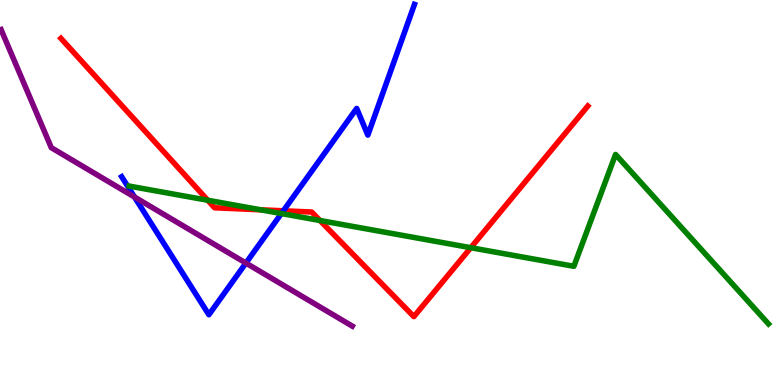[{'lines': ['blue', 'red'], 'intersections': [{'x': 3.66, 'y': 4.52}]}, {'lines': ['green', 'red'], 'intersections': [{'x': 2.68, 'y': 4.8}, {'x': 3.36, 'y': 4.55}, {'x': 4.13, 'y': 4.27}, {'x': 6.07, 'y': 3.57}]}, {'lines': ['purple', 'red'], 'intersections': []}, {'lines': ['blue', 'green'], 'intersections': [{'x': 3.63, 'y': 4.45}]}, {'lines': ['blue', 'purple'], 'intersections': [{'x': 1.74, 'y': 4.88}, {'x': 3.17, 'y': 3.17}]}, {'lines': ['green', 'purple'], 'intersections': []}]